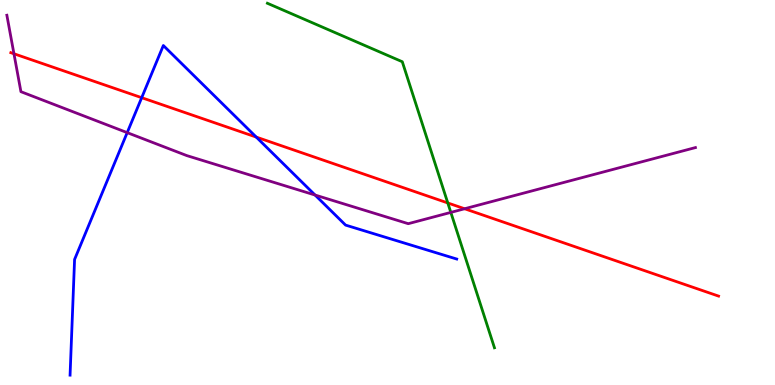[{'lines': ['blue', 'red'], 'intersections': [{'x': 1.83, 'y': 7.46}, {'x': 3.31, 'y': 6.44}]}, {'lines': ['green', 'red'], 'intersections': [{'x': 5.78, 'y': 4.73}]}, {'lines': ['purple', 'red'], 'intersections': [{'x': 0.18, 'y': 8.6}, {'x': 5.99, 'y': 4.58}]}, {'lines': ['blue', 'green'], 'intersections': []}, {'lines': ['blue', 'purple'], 'intersections': [{'x': 1.64, 'y': 6.55}, {'x': 4.07, 'y': 4.93}]}, {'lines': ['green', 'purple'], 'intersections': [{'x': 5.82, 'y': 4.48}]}]